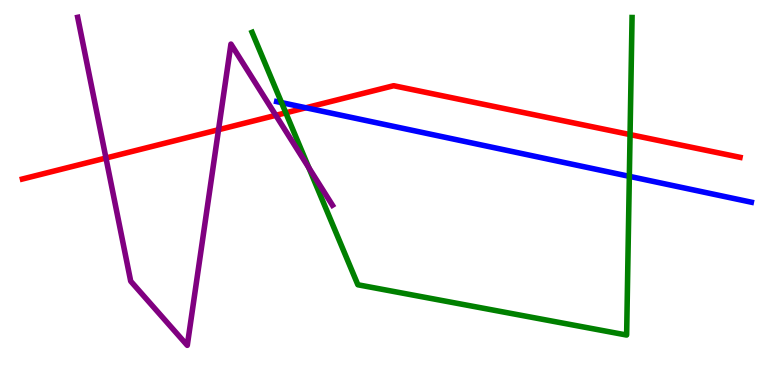[{'lines': ['blue', 'red'], 'intersections': [{'x': 3.95, 'y': 7.2}]}, {'lines': ['green', 'red'], 'intersections': [{'x': 3.69, 'y': 7.07}, {'x': 8.13, 'y': 6.5}]}, {'lines': ['purple', 'red'], 'intersections': [{'x': 1.37, 'y': 5.9}, {'x': 2.82, 'y': 6.63}, {'x': 3.56, 'y': 7.0}]}, {'lines': ['blue', 'green'], 'intersections': [{'x': 3.63, 'y': 7.33}, {'x': 8.12, 'y': 5.42}]}, {'lines': ['blue', 'purple'], 'intersections': []}, {'lines': ['green', 'purple'], 'intersections': [{'x': 3.98, 'y': 5.64}]}]